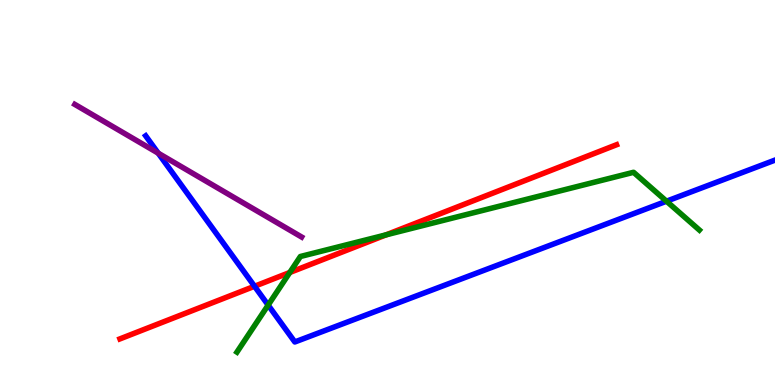[{'lines': ['blue', 'red'], 'intersections': [{'x': 3.28, 'y': 2.56}]}, {'lines': ['green', 'red'], 'intersections': [{'x': 3.74, 'y': 2.92}, {'x': 4.98, 'y': 3.9}]}, {'lines': ['purple', 'red'], 'intersections': []}, {'lines': ['blue', 'green'], 'intersections': [{'x': 3.46, 'y': 2.08}, {'x': 8.6, 'y': 4.77}]}, {'lines': ['blue', 'purple'], 'intersections': [{'x': 2.04, 'y': 6.02}]}, {'lines': ['green', 'purple'], 'intersections': []}]